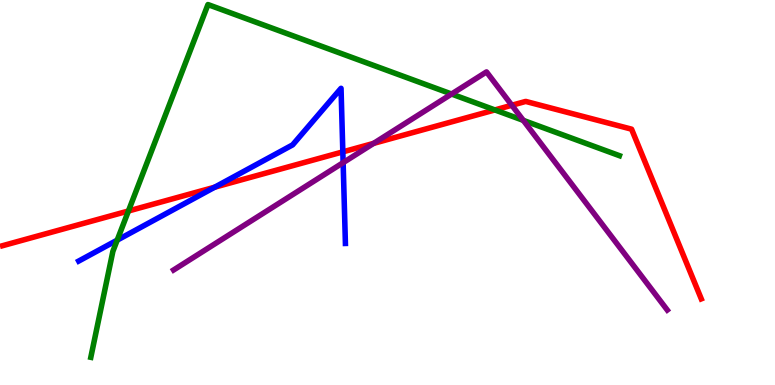[{'lines': ['blue', 'red'], 'intersections': [{'x': 2.77, 'y': 5.14}, {'x': 4.42, 'y': 6.06}]}, {'lines': ['green', 'red'], 'intersections': [{'x': 1.66, 'y': 4.52}, {'x': 6.39, 'y': 7.14}]}, {'lines': ['purple', 'red'], 'intersections': [{'x': 4.82, 'y': 6.28}, {'x': 6.6, 'y': 7.27}]}, {'lines': ['blue', 'green'], 'intersections': [{'x': 1.51, 'y': 3.76}]}, {'lines': ['blue', 'purple'], 'intersections': [{'x': 4.43, 'y': 5.78}]}, {'lines': ['green', 'purple'], 'intersections': [{'x': 5.83, 'y': 7.56}, {'x': 6.75, 'y': 6.87}]}]